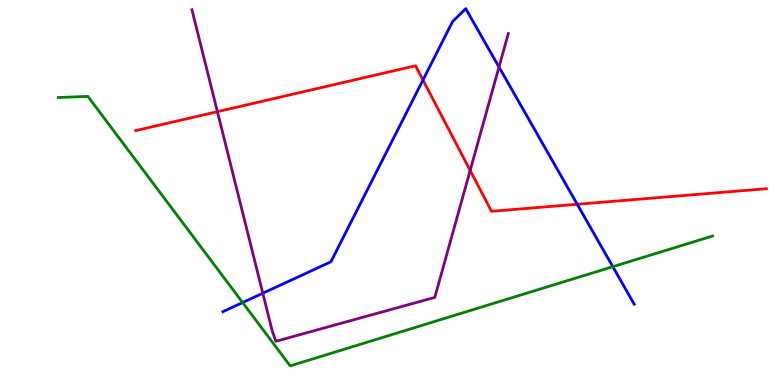[{'lines': ['blue', 'red'], 'intersections': [{'x': 5.46, 'y': 7.92}, {'x': 7.45, 'y': 4.69}]}, {'lines': ['green', 'red'], 'intersections': []}, {'lines': ['purple', 'red'], 'intersections': [{'x': 2.81, 'y': 7.1}, {'x': 6.07, 'y': 5.57}]}, {'lines': ['blue', 'green'], 'intersections': [{'x': 3.13, 'y': 2.14}, {'x': 7.91, 'y': 3.07}]}, {'lines': ['blue', 'purple'], 'intersections': [{'x': 3.39, 'y': 2.38}, {'x': 6.44, 'y': 8.26}]}, {'lines': ['green', 'purple'], 'intersections': []}]